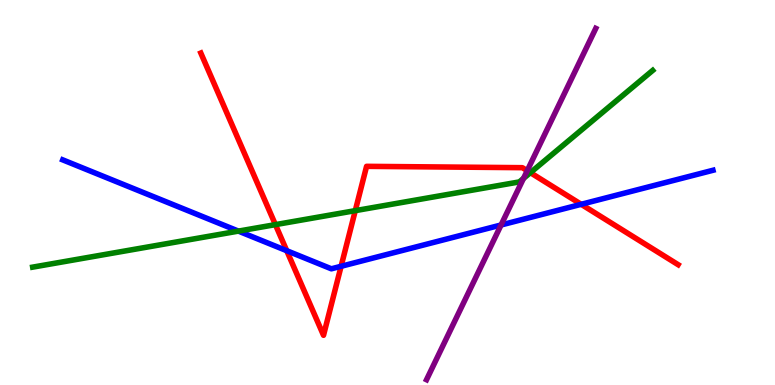[{'lines': ['blue', 'red'], 'intersections': [{'x': 3.7, 'y': 3.49}, {'x': 4.4, 'y': 3.08}, {'x': 7.5, 'y': 4.69}]}, {'lines': ['green', 'red'], 'intersections': [{'x': 3.55, 'y': 4.17}, {'x': 4.58, 'y': 4.53}, {'x': 6.84, 'y': 5.52}]}, {'lines': ['purple', 'red'], 'intersections': [{'x': 6.8, 'y': 5.57}]}, {'lines': ['blue', 'green'], 'intersections': [{'x': 3.08, 'y': 4.0}]}, {'lines': ['blue', 'purple'], 'intersections': [{'x': 6.47, 'y': 4.16}]}, {'lines': ['green', 'purple'], 'intersections': [{'x': 6.76, 'y': 5.37}]}]